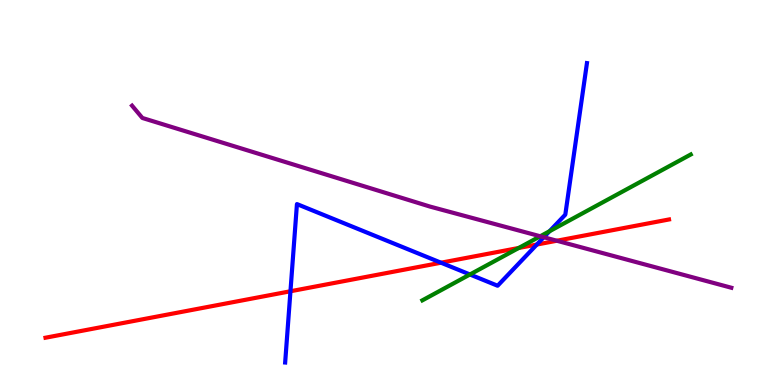[{'lines': ['blue', 'red'], 'intersections': [{'x': 3.75, 'y': 2.43}, {'x': 5.69, 'y': 3.18}, {'x': 6.93, 'y': 3.65}]}, {'lines': ['green', 'red'], 'intersections': [{'x': 6.69, 'y': 3.56}]}, {'lines': ['purple', 'red'], 'intersections': [{'x': 7.18, 'y': 3.75}]}, {'lines': ['blue', 'green'], 'intersections': [{'x': 6.06, 'y': 2.87}, {'x': 7.09, 'y': 3.99}]}, {'lines': ['blue', 'purple'], 'intersections': [{'x': 7.02, 'y': 3.84}]}, {'lines': ['green', 'purple'], 'intersections': [{'x': 6.97, 'y': 3.86}]}]